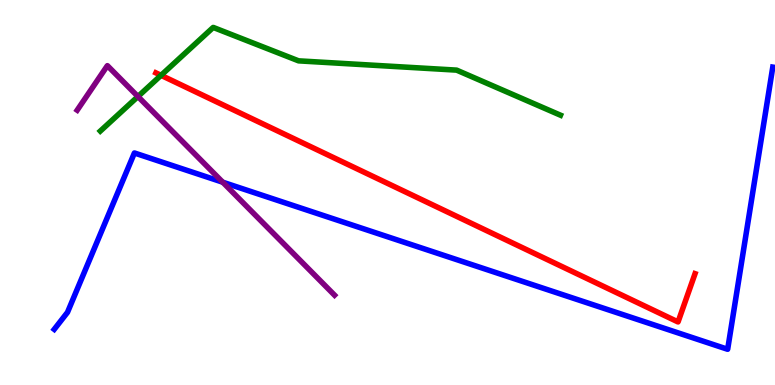[{'lines': ['blue', 'red'], 'intersections': []}, {'lines': ['green', 'red'], 'intersections': [{'x': 2.08, 'y': 8.04}]}, {'lines': ['purple', 'red'], 'intersections': []}, {'lines': ['blue', 'green'], 'intersections': []}, {'lines': ['blue', 'purple'], 'intersections': [{'x': 2.87, 'y': 5.27}]}, {'lines': ['green', 'purple'], 'intersections': [{'x': 1.78, 'y': 7.49}]}]